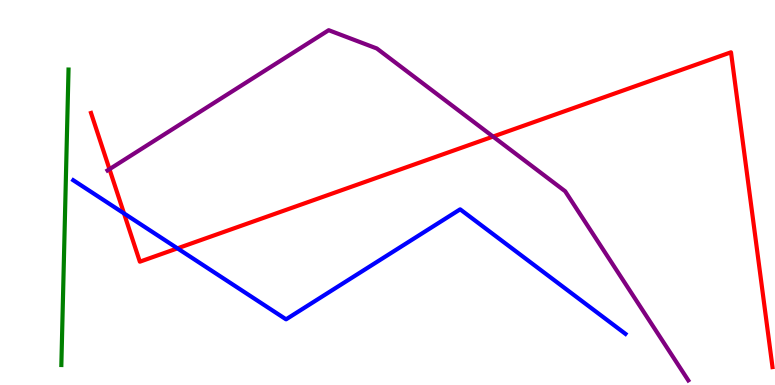[{'lines': ['blue', 'red'], 'intersections': [{'x': 1.6, 'y': 4.46}, {'x': 2.29, 'y': 3.55}]}, {'lines': ['green', 'red'], 'intersections': []}, {'lines': ['purple', 'red'], 'intersections': [{'x': 1.41, 'y': 5.61}, {'x': 6.36, 'y': 6.45}]}, {'lines': ['blue', 'green'], 'intersections': []}, {'lines': ['blue', 'purple'], 'intersections': []}, {'lines': ['green', 'purple'], 'intersections': []}]